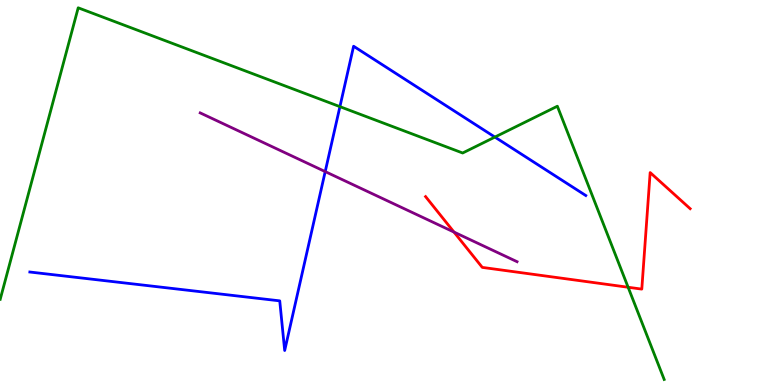[{'lines': ['blue', 'red'], 'intersections': []}, {'lines': ['green', 'red'], 'intersections': [{'x': 8.1, 'y': 2.54}]}, {'lines': ['purple', 'red'], 'intersections': [{'x': 5.86, 'y': 3.97}]}, {'lines': ['blue', 'green'], 'intersections': [{'x': 4.39, 'y': 7.23}, {'x': 6.39, 'y': 6.44}]}, {'lines': ['blue', 'purple'], 'intersections': [{'x': 4.2, 'y': 5.54}]}, {'lines': ['green', 'purple'], 'intersections': []}]